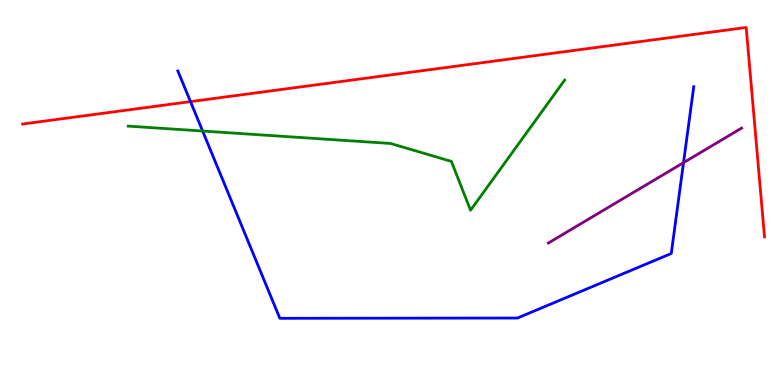[{'lines': ['blue', 'red'], 'intersections': [{'x': 2.46, 'y': 7.36}]}, {'lines': ['green', 'red'], 'intersections': []}, {'lines': ['purple', 'red'], 'intersections': []}, {'lines': ['blue', 'green'], 'intersections': [{'x': 2.61, 'y': 6.6}]}, {'lines': ['blue', 'purple'], 'intersections': [{'x': 8.82, 'y': 5.77}]}, {'lines': ['green', 'purple'], 'intersections': []}]